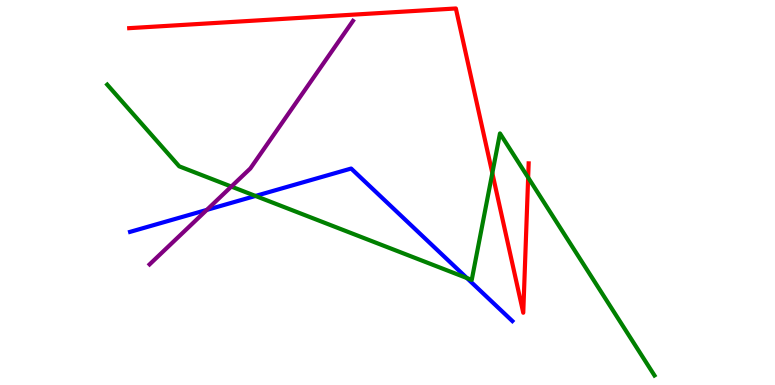[{'lines': ['blue', 'red'], 'intersections': []}, {'lines': ['green', 'red'], 'intersections': [{'x': 6.35, 'y': 5.5}, {'x': 6.81, 'y': 5.39}]}, {'lines': ['purple', 'red'], 'intersections': []}, {'lines': ['blue', 'green'], 'intersections': [{'x': 3.3, 'y': 4.91}, {'x': 6.02, 'y': 2.78}]}, {'lines': ['blue', 'purple'], 'intersections': [{'x': 2.67, 'y': 4.55}]}, {'lines': ['green', 'purple'], 'intersections': [{'x': 2.98, 'y': 5.15}]}]